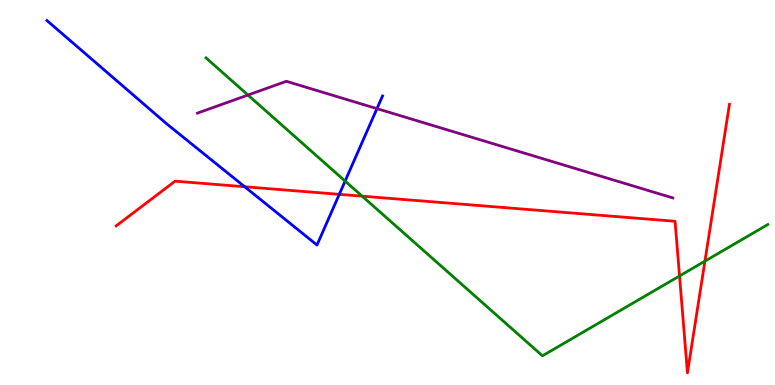[{'lines': ['blue', 'red'], 'intersections': [{'x': 3.16, 'y': 5.15}, {'x': 4.38, 'y': 4.95}]}, {'lines': ['green', 'red'], 'intersections': [{'x': 4.67, 'y': 4.9}, {'x': 8.77, 'y': 2.83}, {'x': 9.1, 'y': 3.22}]}, {'lines': ['purple', 'red'], 'intersections': []}, {'lines': ['blue', 'green'], 'intersections': [{'x': 4.45, 'y': 5.3}]}, {'lines': ['blue', 'purple'], 'intersections': [{'x': 4.86, 'y': 7.18}]}, {'lines': ['green', 'purple'], 'intersections': [{'x': 3.2, 'y': 7.53}]}]